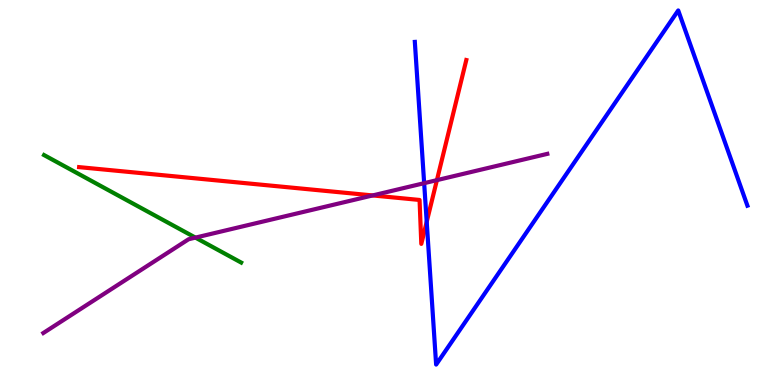[{'lines': ['blue', 'red'], 'intersections': [{'x': 5.51, 'y': 4.24}]}, {'lines': ['green', 'red'], 'intersections': []}, {'lines': ['purple', 'red'], 'intersections': [{'x': 4.81, 'y': 4.92}, {'x': 5.64, 'y': 5.32}]}, {'lines': ['blue', 'green'], 'intersections': []}, {'lines': ['blue', 'purple'], 'intersections': [{'x': 5.47, 'y': 5.24}]}, {'lines': ['green', 'purple'], 'intersections': [{'x': 2.52, 'y': 3.83}]}]